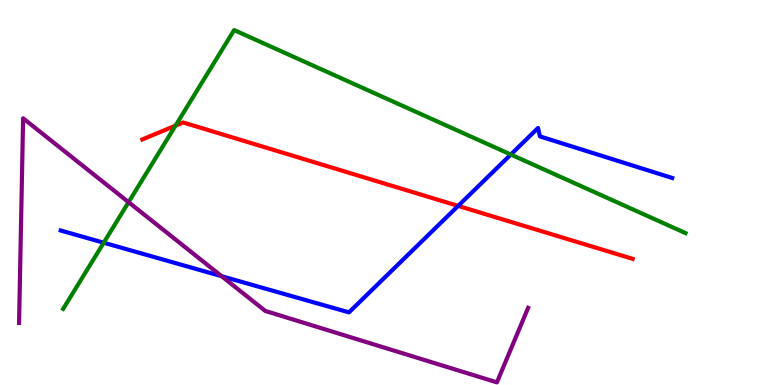[{'lines': ['blue', 'red'], 'intersections': [{'x': 5.91, 'y': 4.65}]}, {'lines': ['green', 'red'], 'intersections': [{'x': 2.27, 'y': 6.74}]}, {'lines': ['purple', 'red'], 'intersections': []}, {'lines': ['blue', 'green'], 'intersections': [{'x': 1.34, 'y': 3.7}, {'x': 6.59, 'y': 5.99}]}, {'lines': ['blue', 'purple'], 'intersections': [{'x': 2.86, 'y': 2.83}]}, {'lines': ['green', 'purple'], 'intersections': [{'x': 1.66, 'y': 4.75}]}]